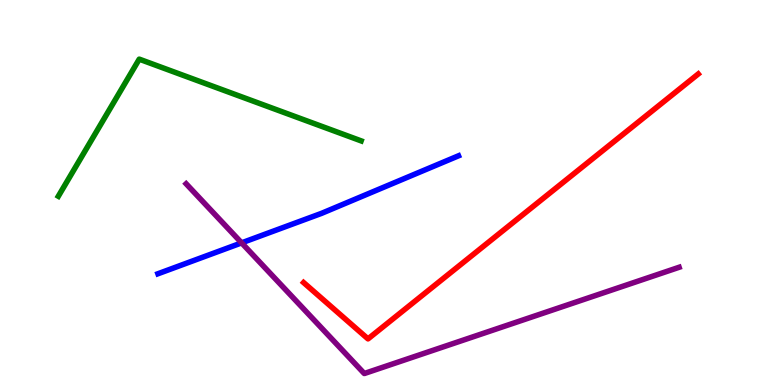[{'lines': ['blue', 'red'], 'intersections': []}, {'lines': ['green', 'red'], 'intersections': []}, {'lines': ['purple', 'red'], 'intersections': []}, {'lines': ['blue', 'green'], 'intersections': []}, {'lines': ['blue', 'purple'], 'intersections': [{'x': 3.12, 'y': 3.69}]}, {'lines': ['green', 'purple'], 'intersections': []}]